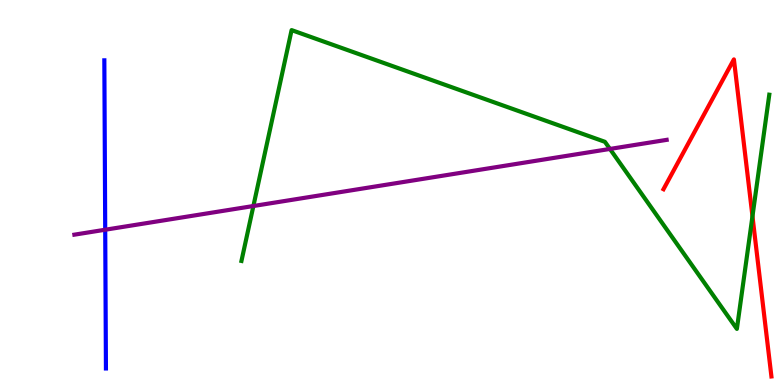[{'lines': ['blue', 'red'], 'intersections': []}, {'lines': ['green', 'red'], 'intersections': [{'x': 9.71, 'y': 4.38}]}, {'lines': ['purple', 'red'], 'intersections': []}, {'lines': ['blue', 'green'], 'intersections': []}, {'lines': ['blue', 'purple'], 'intersections': [{'x': 1.36, 'y': 4.03}]}, {'lines': ['green', 'purple'], 'intersections': [{'x': 3.27, 'y': 4.65}, {'x': 7.87, 'y': 6.13}]}]